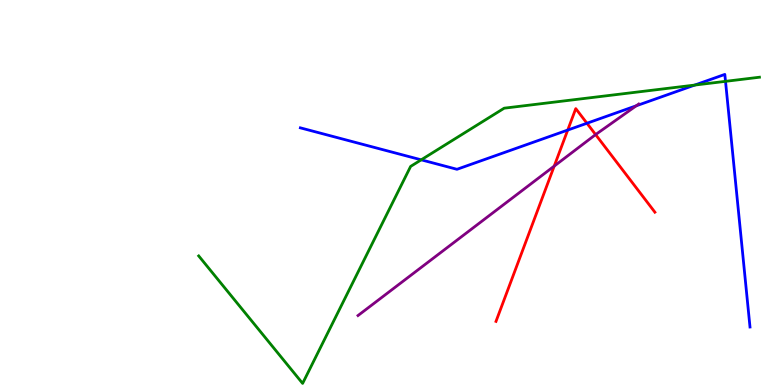[{'lines': ['blue', 'red'], 'intersections': [{'x': 7.33, 'y': 6.62}, {'x': 7.57, 'y': 6.8}]}, {'lines': ['green', 'red'], 'intersections': []}, {'lines': ['purple', 'red'], 'intersections': [{'x': 7.15, 'y': 5.69}, {'x': 7.69, 'y': 6.5}]}, {'lines': ['blue', 'green'], 'intersections': [{'x': 5.43, 'y': 5.85}, {'x': 8.96, 'y': 7.79}, {'x': 9.36, 'y': 7.89}]}, {'lines': ['blue', 'purple'], 'intersections': [{'x': 8.21, 'y': 7.25}]}, {'lines': ['green', 'purple'], 'intersections': []}]